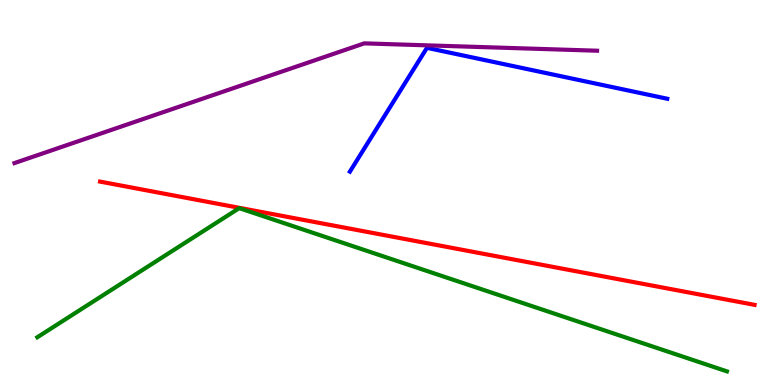[{'lines': ['blue', 'red'], 'intersections': []}, {'lines': ['green', 'red'], 'intersections': []}, {'lines': ['purple', 'red'], 'intersections': []}, {'lines': ['blue', 'green'], 'intersections': []}, {'lines': ['blue', 'purple'], 'intersections': []}, {'lines': ['green', 'purple'], 'intersections': []}]